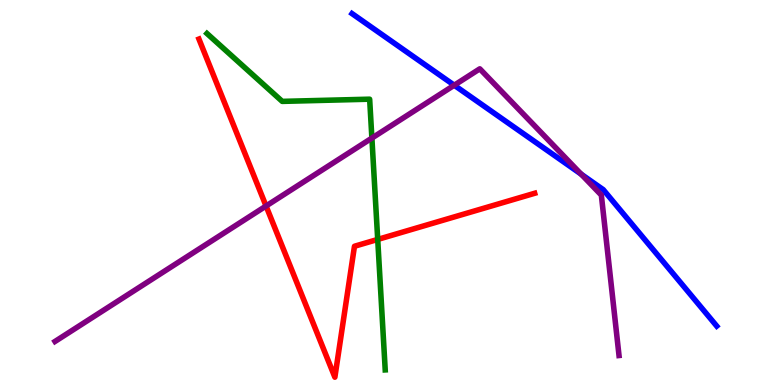[{'lines': ['blue', 'red'], 'intersections': []}, {'lines': ['green', 'red'], 'intersections': [{'x': 4.87, 'y': 3.78}]}, {'lines': ['purple', 'red'], 'intersections': [{'x': 3.43, 'y': 4.65}]}, {'lines': ['blue', 'green'], 'intersections': []}, {'lines': ['blue', 'purple'], 'intersections': [{'x': 5.86, 'y': 7.79}, {'x': 7.5, 'y': 5.48}]}, {'lines': ['green', 'purple'], 'intersections': [{'x': 4.8, 'y': 6.41}]}]